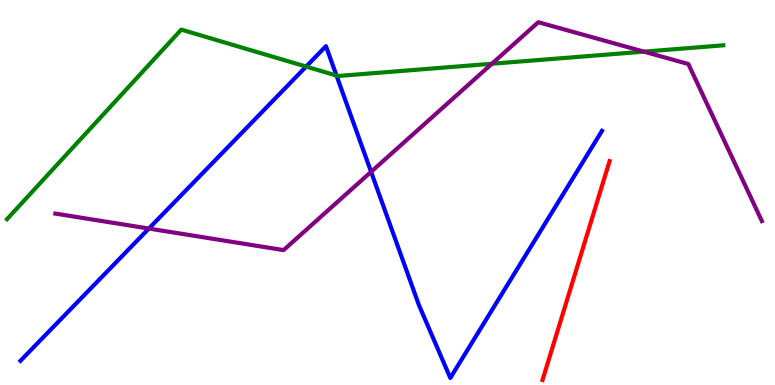[{'lines': ['blue', 'red'], 'intersections': []}, {'lines': ['green', 'red'], 'intersections': []}, {'lines': ['purple', 'red'], 'intersections': []}, {'lines': ['blue', 'green'], 'intersections': [{'x': 3.95, 'y': 8.27}, {'x': 4.34, 'y': 8.04}]}, {'lines': ['blue', 'purple'], 'intersections': [{'x': 1.92, 'y': 4.06}, {'x': 4.79, 'y': 5.54}]}, {'lines': ['green', 'purple'], 'intersections': [{'x': 6.35, 'y': 8.34}, {'x': 8.31, 'y': 8.66}]}]